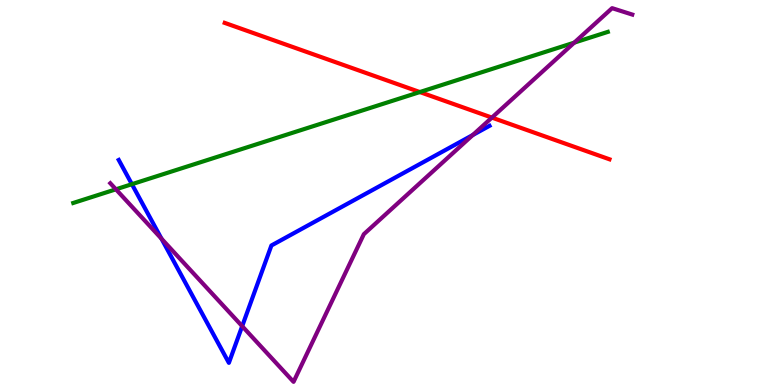[{'lines': ['blue', 'red'], 'intersections': []}, {'lines': ['green', 'red'], 'intersections': [{'x': 5.42, 'y': 7.61}]}, {'lines': ['purple', 'red'], 'intersections': [{'x': 6.35, 'y': 6.95}]}, {'lines': ['blue', 'green'], 'intersections': [{'x': 1.7, 'y': 5.22}]}, {'lines': ['blue', 'purple'], 'intersections': [{'x': 2.08, 'y': 3.8}, {'x': 3.12, 'y': 1.53}, {'x': 6.1, 'y': 6.49}]}, {'lines': ['green', 'purple'], 'intersections': [{'x': 1.5, 'y': 5.08}, {'x': 7.41, 'y': 8.89}]}]